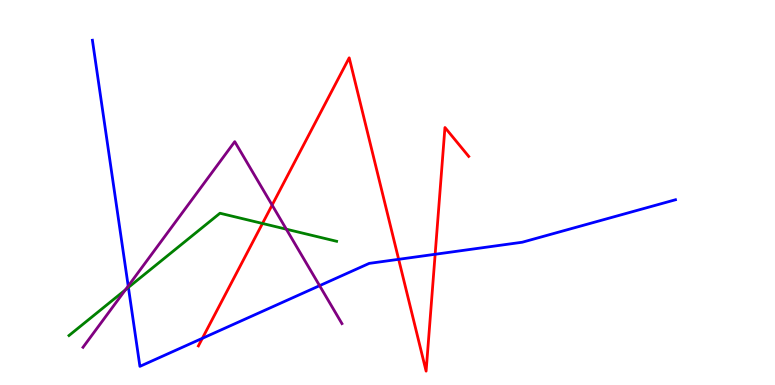[{'lines': ['blue', 'red'], 'intersections': [{'x': 2.61, 'y': 1.21}, {'x': 5.14, 'y': 3.26}, {'x': 5.61, 'y': 3.4}]}, {'lines': ['green', 'red'], 'intersections': [{'x': 3.39, 'y': 4.2}]}, {'lines': ['purple', 'red'], 'intersections': [{'x': 3.51, 'y': 4.67}]}, {'lines': ['blue', 'green'], 'intersections': [{'x': 1.66, 'y': 2.53}]}, {'lines': ['blue', 'purple'], 'intersections': [{'x': 1.65, 'y': 2.57}, {'x': 4.12, 'y': 2.58}]}, {'lines': ['green', 'purple'], 'intersections': [{'x': 1.62, 'y': 2.47}, {'x': 3.69, 'y': 4.05}]}]